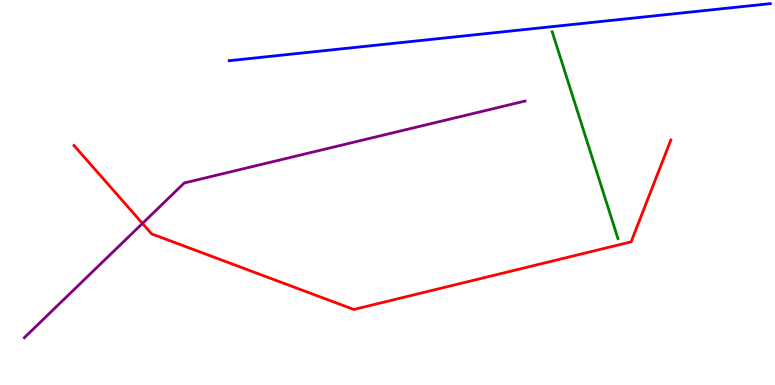[{'lines': ['blue', 'red'], 'intersections': []}, {'lines': ['green', 'red'], 'intersections': []}, {'lines': ['purple', 'red'], 'intersections': [{'x': 1.84, 'y': 4.2}]}, {'lines': ['blue', 'green'], 'intersections': []}, {'lines': ['blue', 'purple'], 'intersections': []}, {'lines': ['green', 'purple'], 'intersections': []}]